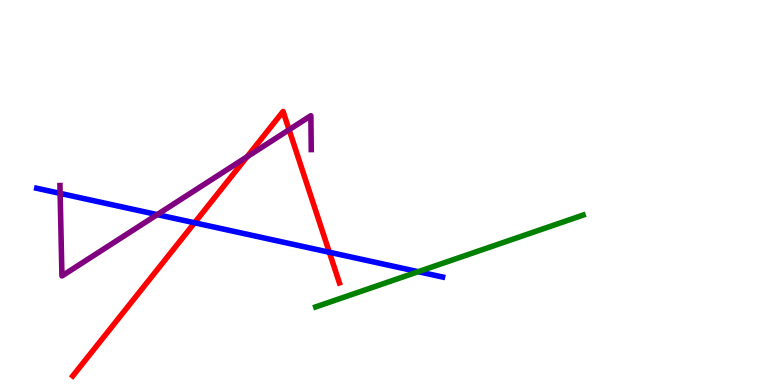[{'lines': ['blue', 'red'], 'intersections': [{'x': 2.51, 'y': 4.21}, {'x': 4.25, 'y': 3.45}]}, {'lines': ['green', 'red'], 'intersections': []}, {'lines': ['purple', 'red'], 'intersections': [{'x': 3.19, 'y': 5.93}, {'x': 3.73, 'y': 6.63}]}, {'lines': ['blue', 'green'], 'intersections': [{'x': 5.4, 'y': 2.94}]}, {'lines': ['blue', 'purple'], 'intersections': [{'x': 0.776, 'y': 4.98}, {'x': 2.03, 'y': 4.43}]}, {'lines': ['green', 'purple'], 'intersections': []}]